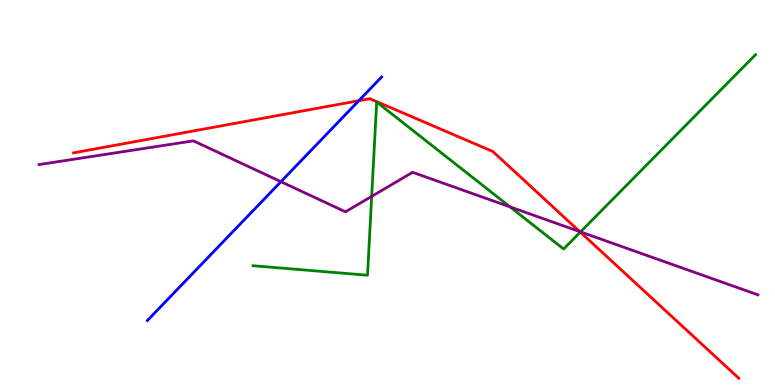[{'lines': ['blue', 'red'], 'intersections': [{'x': 4.63, 'y': 7.38}]}, {'lines': ['green', 'red'], 'intersections': [{'x': 7.49, 'y': 3.97}]}, {'lines': ['purple', 'red'], 'intersections': [{'x': 7.48, 'y': 3.98}]}, {'lines': ['blue', 'green'], 'intersections': []}, {'lines': ['blue', 'purple'], 'intersections': [{'x': 3.62, 'y': 5.28}]}, {'lines': ['green', 'purple'], 'intersections': [{'x': 4.8, 'y': 4.9}, {'x': 6.58, 'y': 4.63}, {'x': 7.49, 'y': 3.98}]}]